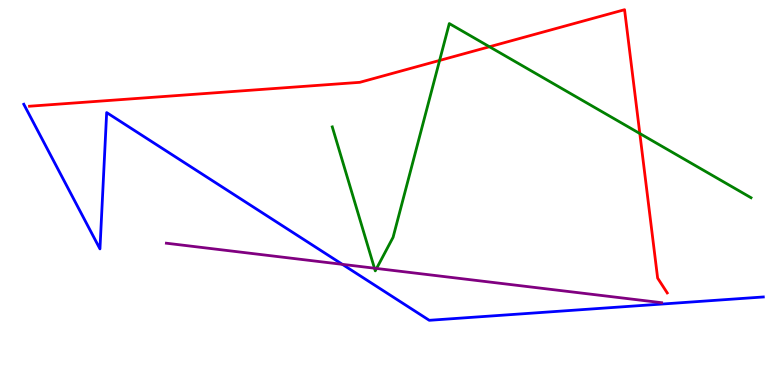[{'lines': ['blue', 'red'], 'intersections': []}, {'lines': ['green', 'red'], 'intersections': [{'x': 5.67, 'y': 8.43}, {'x': 6.32, 'y': 8.79}, {'x': 8.26, 'y': 6.53}]}, {'lines': ['purple', 'red'], 'intersections': []}, {'lines': ['blue', 'green'], 'intersections': []}, {'lines': ['blue', 'purple'], 'intersections': [{'x': 4.42, 'y': 3.13}]}, {'lines': ['green', 'purple'], 'intersections': [{'x': 4.83, 'y': 3.03}, {'x': 4.86, 'y': 3.03}]}]